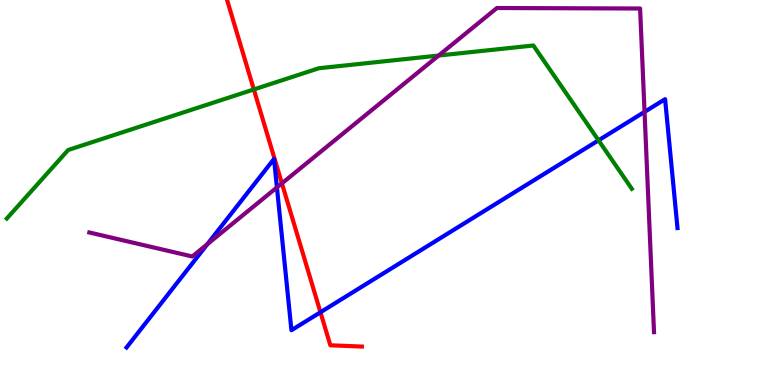[{'lines': ['blue', 'red'], 'intersections': [{'x': 4.14, 'y': 1.89}]}, {'lines': ['green', 'red'], 'intersections': [{'x': 3.28, 'y': 7.68}]}, {'lines': ['purple', 'red'], 'intersections': [{'x': 3.64, 'y': 5.24}]}, {'lines': ['blue', 'green'], 'intersections': [{'x': 7.72, 'y': 6.35}]}, {'lines': ['blue', 'purple'], 'intersections': [{'x': 2.67, 'y': 3.66}, {'x': 3.57, 'y': 5.13}, {'x': 8.32, 'y': 7.09}]}, {'lines': ['green', 'purple'], 'intersections': [{'x': 5.66, 'y': 8.56}]}]